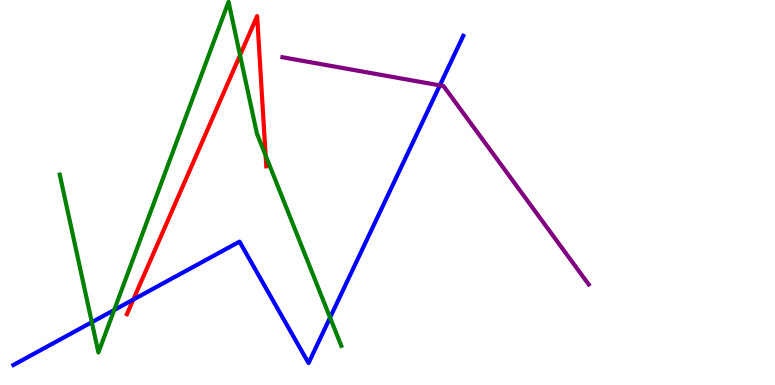[{'lines': ['blue', 'red'], 'intersections': [{'x': 1.72, 'y': 2.22}]}, {'lines': ['green', 'red'], 'intersections': [{'x': 3.1, 'y': 8.57}, {'x': 3.43, 'y': 5.96}]}, {'lines': ['purple', 'red'], 'intersections': []}, {'lines': ['blue', 'green'], 'intersections': [{'x': 1.18, 'y': 1.63}, {'x': 1.47, 'y': 1.95}, {'x': 4.26, 'y': 1.75}]}, {'lines': ['blue', 'purple'], 'intersections': [{'x': 5.68, 'y': 7.78}]}, {'lines': ['green', 'purple'], 'intersections': []}]